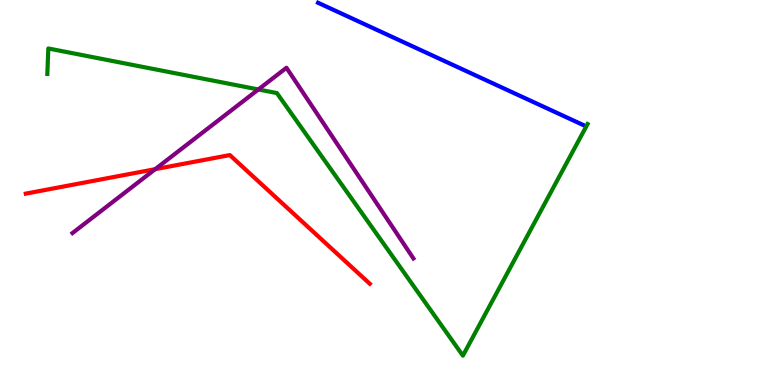[{'lines': ['blue', 'red'], 'intersections': []}, {'lines': ['green', 'red'], 'intersections': []}, {'lines': ['purple', 'red'], 'intersections': [{'x': 2.0, 'y': 5.61}]}, {'lines': ['blue', 'green'], 'intersections': []}, {'lines': ['blue', 'purple'], 'intersections': []}, {'lines': ['green', 'purple'], 'intersections': [{'x': 3.33, 'y': 7.68}]}]